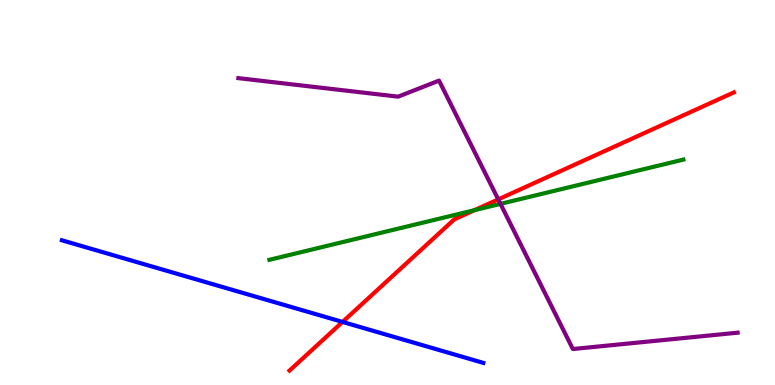[{'lines': ['blue', 'red'], 'intersections': [{'x': 4.42, 'y': 1.64}]}, {'lines': ['green', 'red'], 'intersections': [{'x': 6.12, 'y': 4.54}]}, {'lines': ['purple', 'red'], 'intersections': [{'x': 6.43, 'y': 4.82}]}, {'lines': ['blue', 'green'], 'intersections': []}, {'lines': ['blue', 'purple'], 'intersections': []}, {'lines': ['green', 'purple'], 'intersections': [{'x': 6.46, 'y': 4.7}]}]